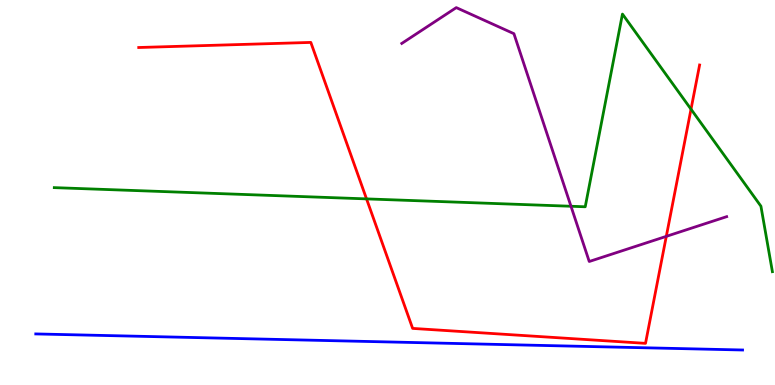[{'lines': ['blue', 'red'], 'intersections': []}, {'lines': ['green', 'red'], 'intersections': [{'x': 4.73, 'y': 4.83}, {'x': 8.92, 'y': 7.16}]}, {'lines': ['purple', 'red'], 'intersections': [{'x': 8.6, 'y': 3.86}]}, {'lines': ['blue', 'green'], 'intersections': []}, {'lines': ['blue', 'purple'], 'intersections': []}, {'lines': ['green', 'purple'], 'intersections': [{'x': 7.37, 'y': 4.64}]}]